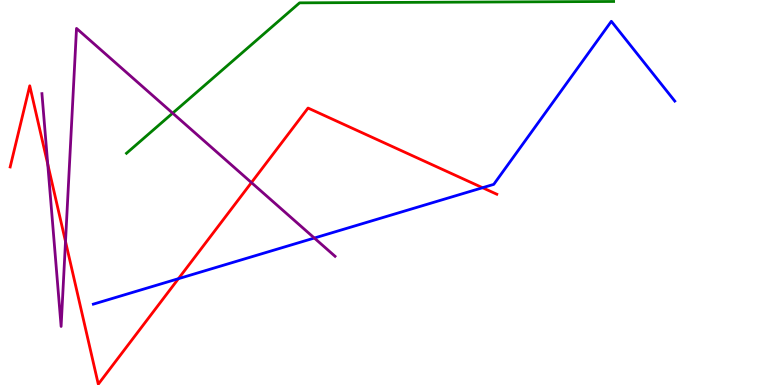[{'lines': ['blue', 'red'], 'intersections': [{'x': 2.3, 'y': 2.76}, {'x': 6.23, 'y': 5.12}]}, {'lines': ['green', 'red'], 'intersections': []}, {'lines': ['purple', 'red'], 'intersections': [{'x': 0.616, 'y': 5.74}, {'x': 0.845, 'y': 3.73}, {'x': 3.24, 'y': 5.26}]}, {'lines': ['blue', 'green'], 'intersections': []}, {'lines': ['blue', 'purple'], 'intersections': [{'x': 4.06, 'y': 3.82}]}, {'lines': ['green', 'purple'], 'intersections': [{'x': 2.23, 'y': 7.06}]}]